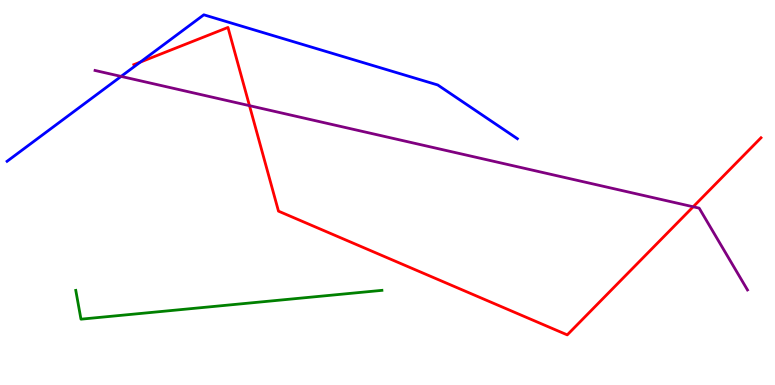[{'lines': ['blue', 'red'], 'intersections': [{'x': 1.81, 'y': 8.39}]}, {'lines': ['green', 'red'], 'intersections': []}, {'lines': ['purple', 'red'], 'intersections': [{'x': 3.22, 'y': 7.26}, {'x': 8.94, 'y': 4.63}]}, {'lines': ['blue', 'green'], 'intersections': []}, {'lines': ['blue', 'purple'], 'intersections': [{'x': 1.56, 'y': 8.02}]}, {'lines': ['green', 'purple'], 'intersections': []}]